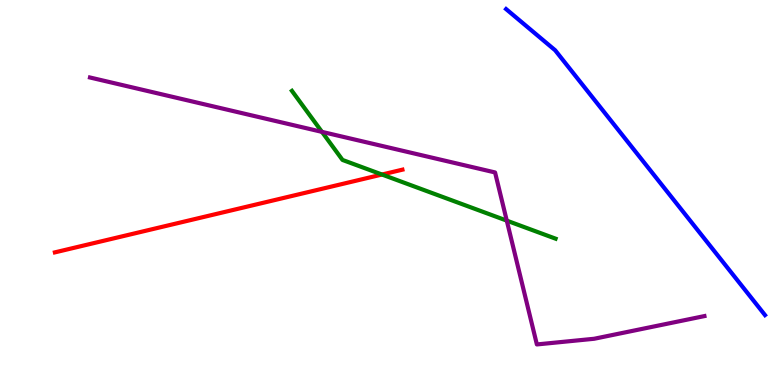[{'lines': ['blue', 'red'], 'intersections': []}, {'lines': ['green', 'red'], 'intersections': [{'x': 4.93, 'y': 5.47}]}, {'lines': ['purple', 'red'], 'intersections': []}, {'lines': ['blue', 'green'], 'intersections': []}, {'lines': ['blue', 'purple'], 'intersections': []}, {'lines': ['green', 'purple'], 'intersections': [{'x': 4.15, 'y': 6.57}, {'x': 6.54, 'y': 4.27}]}]